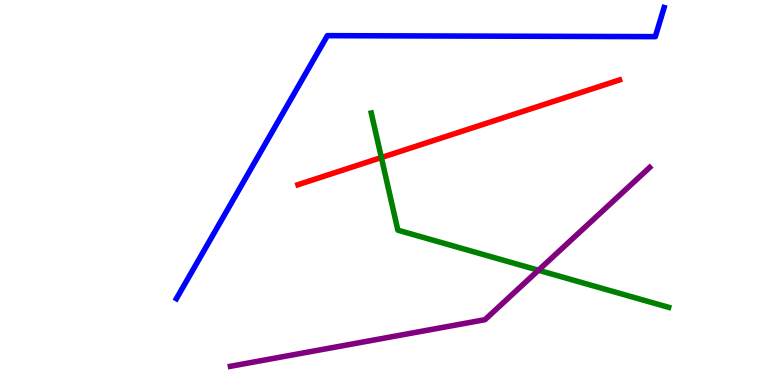[{'lines': ['blue', 'red'], 'intersections': []}, {'lines': ['green', 'red'], 'intersections': [{'x': 4.92, 'y': 5.91}]}, {'lines': ['purple', 'red'], 'intersections': []}, {'lines': ['blue', 'green'], 'intersections': []}, {'lines': ['blue', 'purple'], 'intersections': []}, {'lines': ['green', 'purple'], 'intersections': [{'x': 6.95, 'y': 2.98}]}]